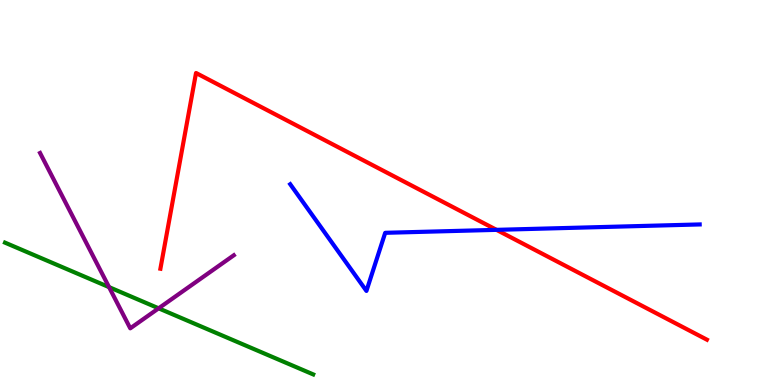[{'lines': ['blue', 'red'], 'intersections': [{'x': 6.41, 'y': 4.03}]}, {'lines': ['green', 'red'], 'intersections': []}, {'lines': ['purple', 'red'], 'intersections': []}, {'lines': ['blue', 'green'], 'intersections': []}, {'lines': ['blue', 'purple'], 'intersections': []}, {'lines': ['green', 'purple'], 'intersections': [{'x': 1.41, 'y': 2.54}, {'x': 2.05, 'y': 1.99}]}]